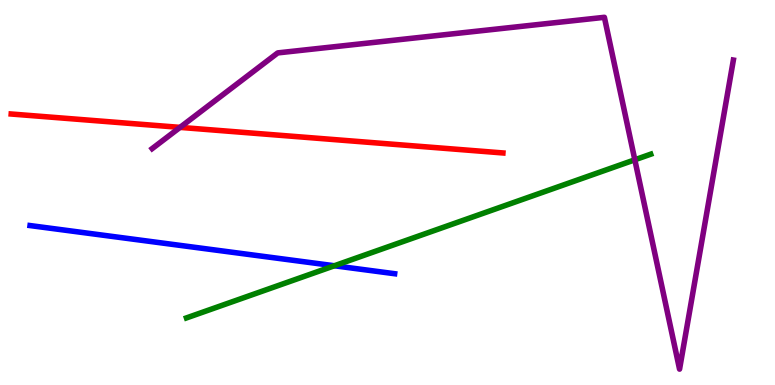[{'lines': ['blue', 'red'], 'intersections': []}, {'lines': ['green', 'red'], 'intersections': []}, {'lines': ['purple', 'red'], 'intersections': [{'x': 2.32, 'y': 6.69}]}, {'lines': ['blue', 'green'], 'intersections': [{'x': 4.31, 'y': 3.1}]}, {'lines': ['blue', 'purple'], 'intersections': []}, {'lines': ['green', 'purple'], 'intersections': [{'x': 8.19, 'y': 5.85}]}]